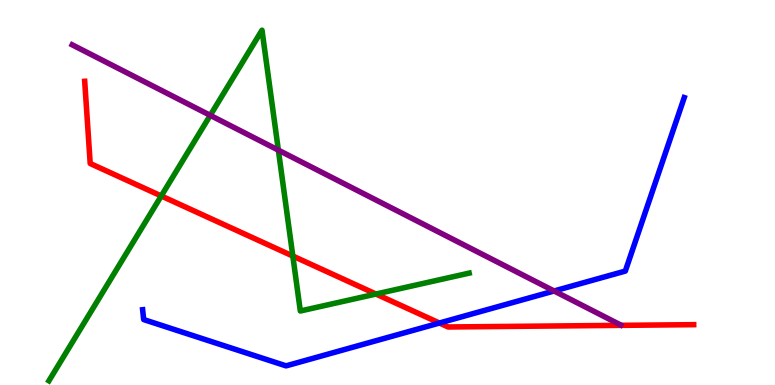[{'lines': ['blue', 'red'], 'intersections': [{'x': 5.67, 'y': 1.61}]}, {'lines': ['green', 'red'], 'intersections': [{'x': 2.08, 'y': 4.91}, {'x': 3.78, 'y': 3.35}, {'x': 4.85, 'y': 2.36}]}, {'lines': ['purple', 'red'], 'intersections': []}, {'lines': ['blue', 'green'], 'intersections': []}, {'lines': ['blue', 'purple'], 'intersections': [{'x': 7.15, 'y': 2.44}]}, {'lines': ['green', 'purple'], 'intersections': [{'x': 2.71, 'y': 7.0}, {'x': 3.59, 'y': 6.1}]}]